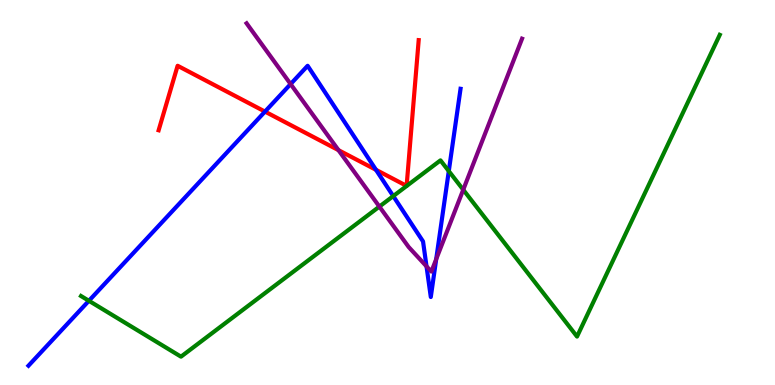[{'lines': ['blue', 'red'], 'intersections': [{'x': 3.42, 'y': 7.1}, {'x': 4.85, 'y': 5.59}]}, {'lines': ['green', 'red'], 'intersections': []}, {'lines': ['purple', 'red'], 'intersections': [{'x': 4.37, 'y': 6.1}]}, {'lines': ['blue', 'green'], 'intersections': [{'x': 1.15, 'y': 2.19}, {'x': 5.07, 'y': 4.91}, {'x': 5.79, 'y': 5.56}]}, {'lines': ['blue', 'purple'], 'intersections': [{'x': 3.75, 'y': 7.82}, {'x': 5.5, 'y': 3.08}, {'x': 5.63, 'y': 3.27}]}, {'lines': ['green', 'purple'], 'intersections': [{'x': 4.9, 'y': 4.63}, {'x': 5.98, 'y': 5.07}]}]